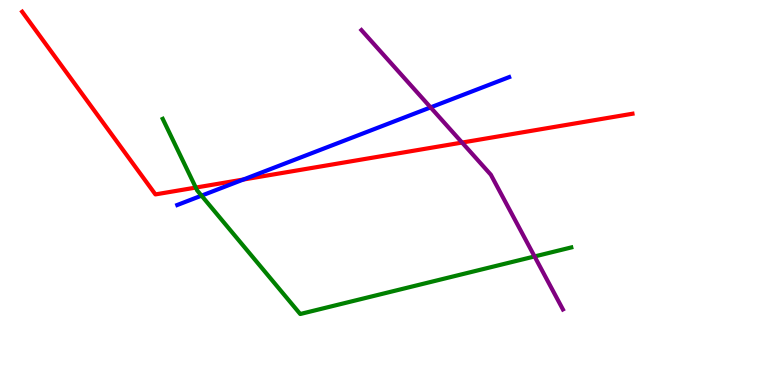[{'lines': ['blue', 'red'], 'intersections': [{'x': 3.14, 'y': 5.34}]}, {'lines': ['green', 'red'], 'intersections': [{'x': 2.53, 'y': 5.13}]}, {'lines': ['purple', 'red'], 'intersections': [{'x': 5.96, 'y': 6.3}]}, {'lines': ['blue', 'green'], 'intersections': [{'x': 2.6, 'y': 4.92}]}, {'lines': ['blue', 'purple'], 'intersections': [{'x': 5.56, 'y': 7.21}]}, {'lines': ['green', 'purple'], 'intersections': [{'x': 6.9, 'y': 3.34}]}]